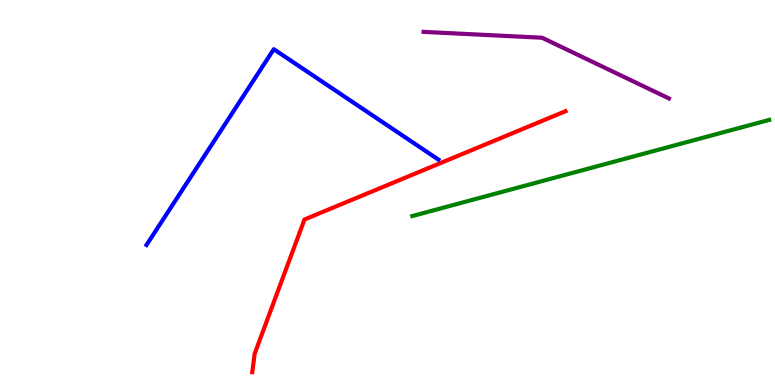[{'lines': ['blue', 'red'], 'intersections': []}, {'lines': ['green', 'red'], 'intersections': []}, {'lines': ['purple', 'red'], 'intersections': []}, {'lines': ['blue', 'green'], 'intersections': []}, {'lines': ['blue', 'purple'], 'intersections': []}, {'lines': ['green', 'purple'], 'intersections': []}]